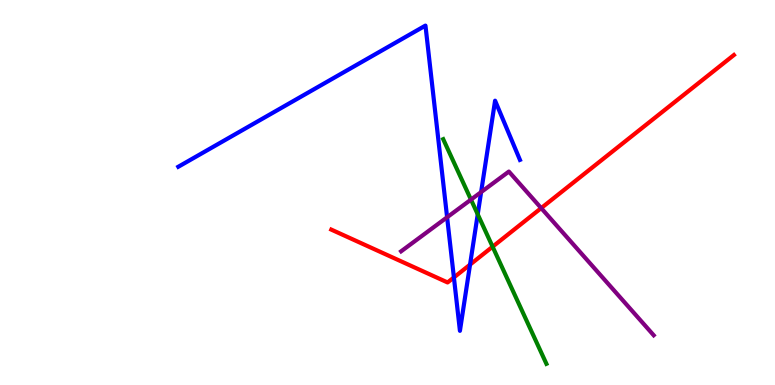[{'lines': ['blue', 'red'], 'intersections': [{'x': 5.86, 'y': 2.79}, {'x': 6.07, 'y': 3.13}]}, {'lines': ['green', 'red'], 'intersections': [{'x': 6.36, 'y': 3.59}]}, {'lines': ['purple', 'red'], 'intersections': [{'x': 6.98, 'y': 4.59}]}, {'lines': ['blue', 'green'], 'intersections': [{'x': 6.16, 'y': 4.43}]}, {'lines': ['blue', 'purple'], 'intersections': [{'x': 5.77, 'y': 4.36}, {'x': 6.21, 'y': 5.01}]}, {'lines': ['green', 'purple'], 'intersections': [{'x': 6.08, 'y': 4.82}]}]